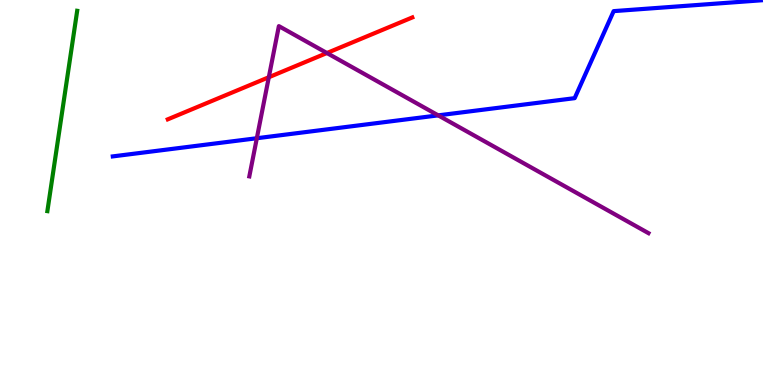[{'lines': ['blue', 'red'], 'intersections': []}, {'lines': ['green', 'red'], 'intersections': []}, {'lines': ['purple', 'red'], 'intersections': [{'x': 3.47, 'y': 7.99}, {'x': 4.22, 'y': 8.62}]}, {'lines': ['blue', 'green'], 'intersections': []}, {'lines': ['blue', 'purple'], 'intersections': [{'x': 3.31, 'y': 6.41}, {'x': 5.65, 'y': 7.0}]}, {'lines': ['green', 'purple'], 'intersections': []}]